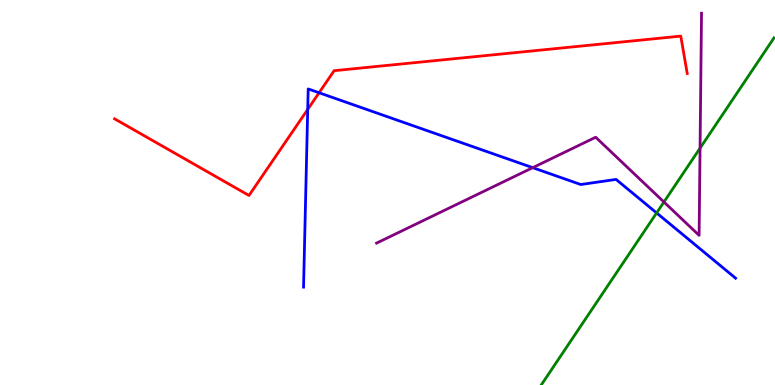[{'lines': ['blue', 'red'], 'intersections': [{'x': 3.97, 'y': 7.16}, {'x': 4.12, 'y': 7.59}]}, {'lines': ['green', 'red'], 'intersections': []}, {'lines': ['purple', 'red'], 'intersections': []}, {'lines': ['blue', 'green'], 'intersections': [{'x': 8.47, 'y': 4.47}]}, {'lines': ['blue', 'purple'], 'intersections': [{'x': 6.87, 'y': 5.64}]}, {'lines': ['green', 'purple'], 'intersections': [{'x': 8.57, 'y': 4.75}, {'x': 9.03, 'y': 6.15}]}]